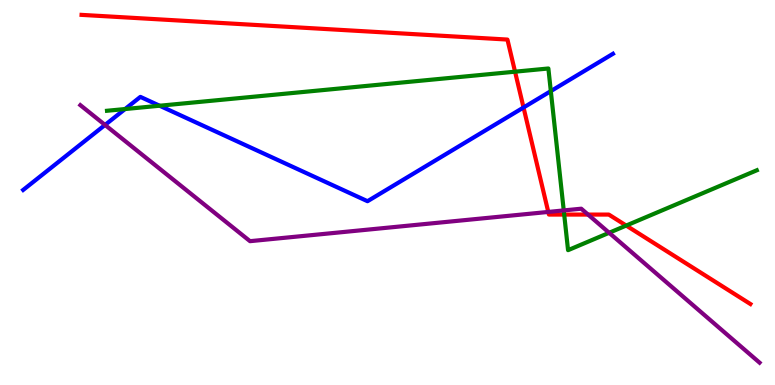[{'lines': ['blue', 'red'], 'intersections': [{'x': 6.76, 'y': 7.21}]}, {'lines': ['green', 'red'], 'intersections': [{'x': 6.65, 'y': 8.14}, {'x': 7.28, 'y': 4.43}, {'x': 8.08, 'y': 4.14}]}, {'lines': ['purple', 'red'], 'intersections': [{'x': 7.07, 'y': 4.5}, {'x': 7.59, 'y': 4.43}]}, {'lines': ['blue', 'green'], 'intersections': [{'x': 1.61, 'y': 7.17}, {'x': 2.06, 'y': 7.25}, {'x': 7.11, 'y': 7.63}]}, {'lines': ['blue', 'purple'], 'intersections': [{'x': 1.36, 'y': 6.75}]}, {'lines': ['green', 'purple'], 'intersections': [{'x': 7.27, 'y': 4.53}, {'x': 7.86, 'y': 3.95}]}]